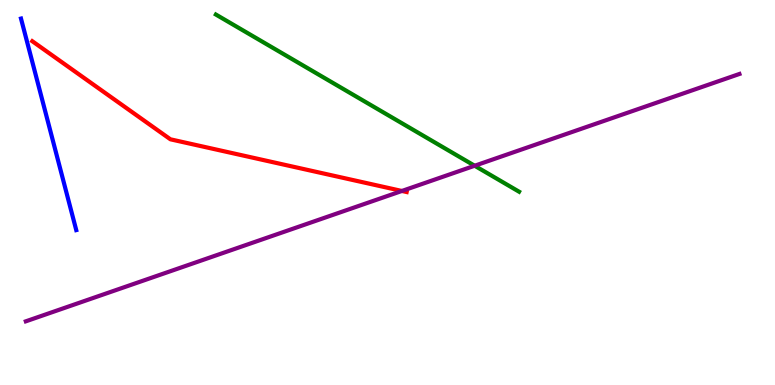[{'lines': ['blue', 'red'], 'intersections': []}, {'lines': ['green', 'red'], 'intersections': []}, {'lines': ['purple', 'red'], 'intersections': [{'x': 5.19, 'y': 5.04}]}, {'lines': ['blue', 'green'], 'intersections': []}, {'lines': ['blue', 'purple'], 'intersections': []}, {'lines': ['green', 'purple'], 'intersections': [{'x': 6.12, 'y': 5.69}]}]